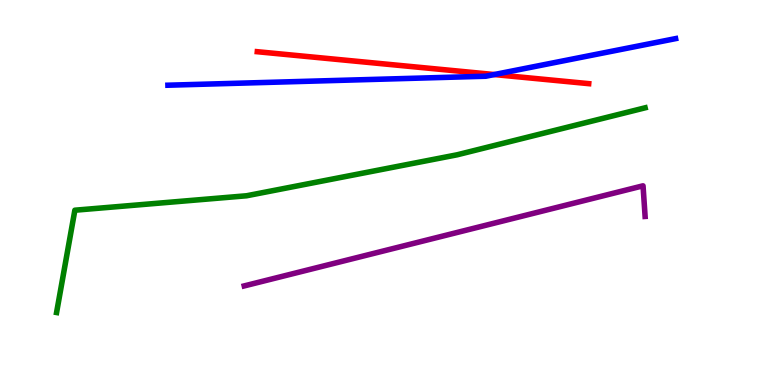[{'lines': ['blue', 'red'], 'intersections': [{'x': 6.38, 'y': 8.06}]}, {'lines': ['green', 'red'], 'intersections': []}, {'lines': ['purple', 'red'], 'intersections': []}, {'lines': ['blue', 'green'], 'intersections': []}, {'lines': ['blue', 'purple'], 'intersections': []}, {'lines': ['green', 'purple'], 'intersections': []}]